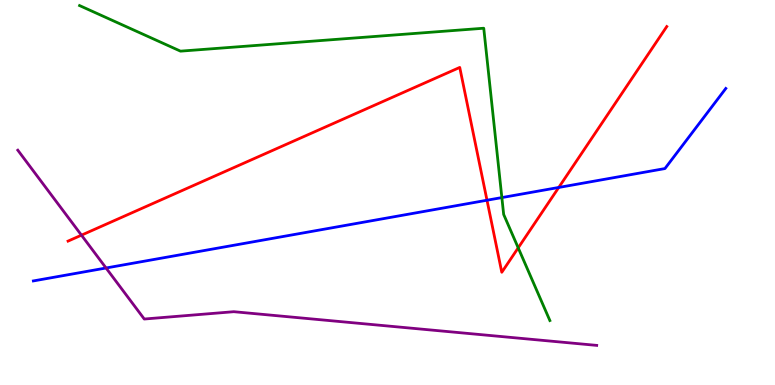[{'lines': ['blue', 'red'], 'intersections': [{'x': 6.28, 'y': 4.8}, {'x': 7.21, 'y': 5.13}]}, {'lines': ['green', 'red'], 'intersections': [{'x': 6.69, 'y': 3.56}]}, {'lines': ['purple', 'red'], 'intersections': [{'x': 1.05, 'y': 3.89}]}, {'lines': ['blue', 'green'], 'intersections': [{'x': 6.48, 'y': 4.87}]}, {'lines': ['blue', 'purple'], 'intersections': [{'x': 1.37, 'y': 3.04}]}, {'lines': ['green', 'purple'], 'intersections': []}]